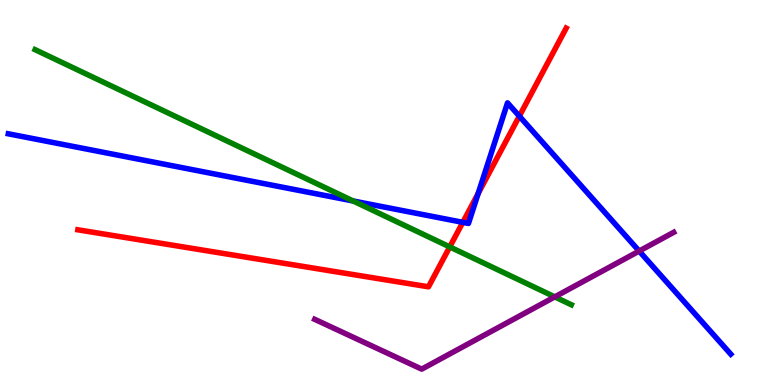[{'lines': ['blue', 'red'], 'intersections': [{'x': 5.97, 'y': 4.22}, {'x': 6.17, 'y': 4.97}, {'x': 6.7, 'y': 6.98}]}, {'lines': ['green', 'red'], 'intersections': [{'x': 5.8, 'y': 3.59}]}, {'lines': ['purple', 'red'], 'intersections': []}, {'lines': ['blue', 'green'], 'intersections': [{'x': 4.56, 'y': 4.78}]}, {'lines': ['blue', 'purple'], 'intersections': [{'x': 8.25, 'y': 3.48}]}, {'lines': ['green', 'purple'], 'intersections': [{'x': 7.16, 'y': 2.29}]}]